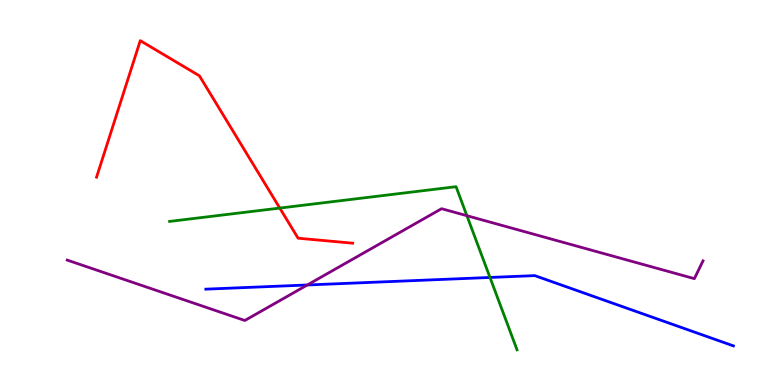[{'lines': ['blue', 'red'], 'intersections': []}, {'lines': ['green', 'red'], 'intersections': [{'x': 3.61, 'y': 4.6}]}, {'lines': ['purple', 'red'], 'intersections': []}, {'lines': ['blue', 'green'], 'intersections': [{'x': 6.32, 'y': 2.79}]}, {'lines': ['blue', 'purple'], 'intersections': [{'x': 3.97, 'y': 2.6}]}, {'lines': ['green', 'purple'], 'intersections': [{'x': 6.02, 'y': 4.4}]}]